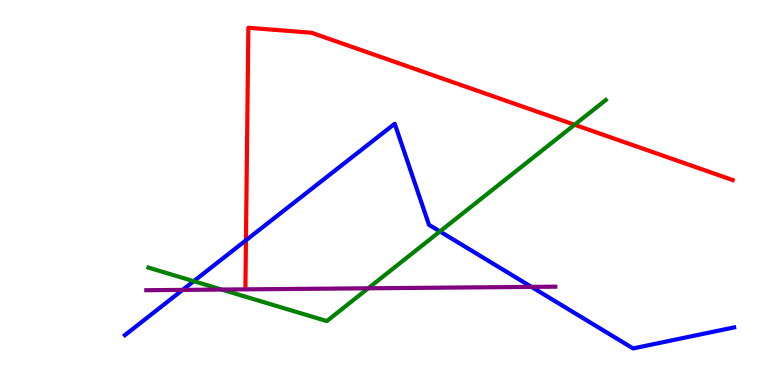[{'lines': ['blue', 'red'], 'intersections': [{'x': 3.17, 'y': 3.76}]}, {'lines': ['green', 'red'], 'intersections': [{'x': 7.41, 'y': 6.76}]}, {'lines': ['purple', 'red'], 'intersections': []}, {'lines': ['blue', 'green'], 'intersections': [{'x': 2.5, 'y': 2.7}, {'x': 5.68, 'y': 3.99}]}, {'lines': ['blue', 'purple'], 'intersections': [{'x': 2.36, 'y': 2.47}, {'x': 6.86, 'y': 2.55}]}, {'lines': ['green', 'purple'], 'intersections': [{'x': 2.86, 'y': 2.48}, {'x': 4.75, 'y': 2.51}]}]